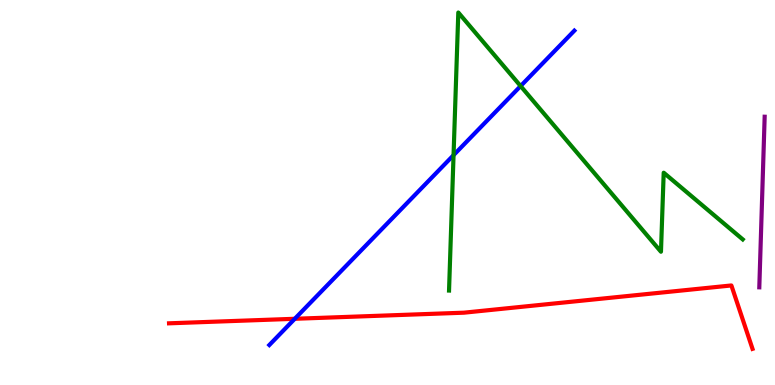[{'lines': ['blue', 'red'], 'intersections': [{'x': 3.8, 'y': 1.72}]}, {'lines': ['green', 'red'], 'intersections': []}, {'lines': ['purple', 'red'], 'intersections': []}, {'lines': ['blue', 'green'], 'intersections': [{'x': 5.85, 'y': 5.97}, {'x': 6.72, 'y': 7.76}]}, {'lines': ['blue', 'purple'], 'intersections': []}, {'lines': ['green', 'purple'], 'intersections': []}]